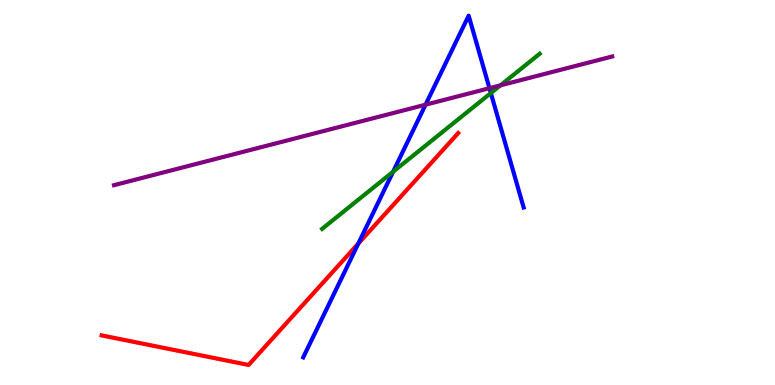[{'lines': ['blue', 'red'], 'intersections': [{'x': 4.62, 'y': 3.67}]}, {'lines': ['green', 'red'], 'intersections': []}, {'lines': ['purple', 'red'], 'intersections': []}, {'lines': ['blue', 'green'], 'intersections': [{'x': 5.07, 'y': 5.54}, {'x': 6.33, 'y': 7.58}]}, {'lines': ['blue', 'purple'], 'intersections': [{'x': 5.49, 'y': 7.28}, {'x': 6.32, 'y': 7.71}]}, {'lines': ['green', 'purple'], 'intersections': [{'x': 6.46, 'y': 7.78}]}]